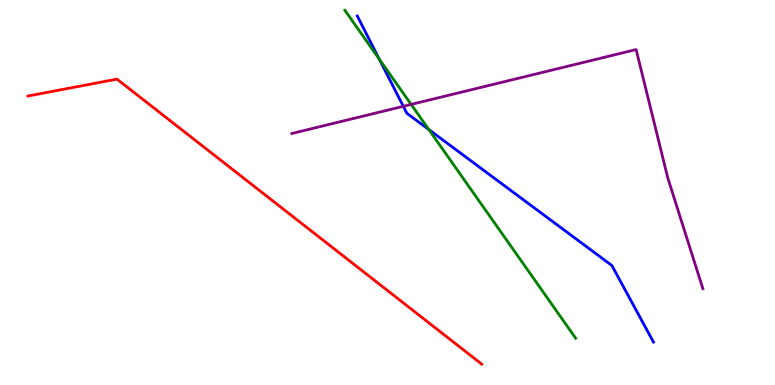[{'lines': ['blue', 'red'], 'intersections': []}, {'lines': ['green', 'red'], 'intersections': []}, {'lines': ['purple', 'red'], 'intersections': []}, {'lines': ['blue', 'green'], 'intersections': [{'x': 4.89, 'y': 8.46}, {'x': 5.53, 'y': 6.63}]}, {'lines': ['blue', 'purple'], 'intersections': [{'x': 5.2, 'y': 7.24}]}, {'lines': ['green', 'purple'], 'intersections': [{'x': 5.3, 'y': 7.29}]}]